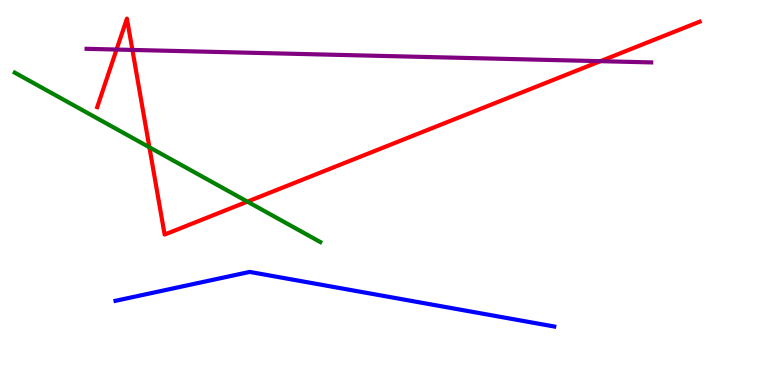[{'lines': ['blue', 'red'], 'intersections': []}, {'lines': ['green', 'red'], 'intersections': [{'x': 1.93, 'y': 6.17}, {'x': 3.19, 'y': 4.76}]}, {'lines': ['purple', 'red'], 'intersections': [{'x': 1.5, 'y': 8.71}, {'x': 1.71, 'y': 8.7}, {'x': 7.75, 'y': 8.41}]}, {'lines': ['blue', 'green'], 'intersections': []}, {'lines': ['blue', 'purple'], 'intersections': []}, {'lines': ['green', 'purple'], 'intersections': []}]